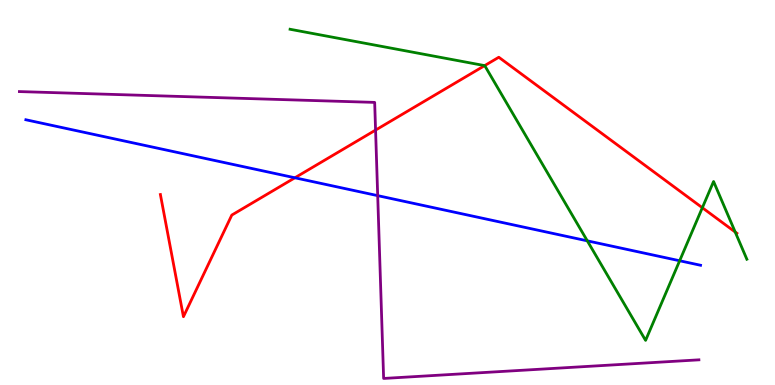[{'lines': ['blue', 'red'], 'intersections': [{'x': 3.81, 'y': 5.38}]}, {'lines': ['green', 'red'], 'intersections': [{'x': 6.25, 'y': 8.3}, {'x': 9.06, 'y': 4.6}, {'x': 9.49, 'y': 3.97}]}, {'lines': ['purple', 'red'], 'intersections': [{'x': 4.85, 'y': 6.62}]}, {'lines': ['blue', 'green'], 'intersections': [{'x': 7.58, 'y': 3.74}, {'x': 8.77, 'y': 3.23}]}, {'lines': ['blue', 'purple'], 'intersections': [{'x': 4.87, 'y': 4.92}]}, {'lines': ['green', 'purple'], 'intersections': []}]